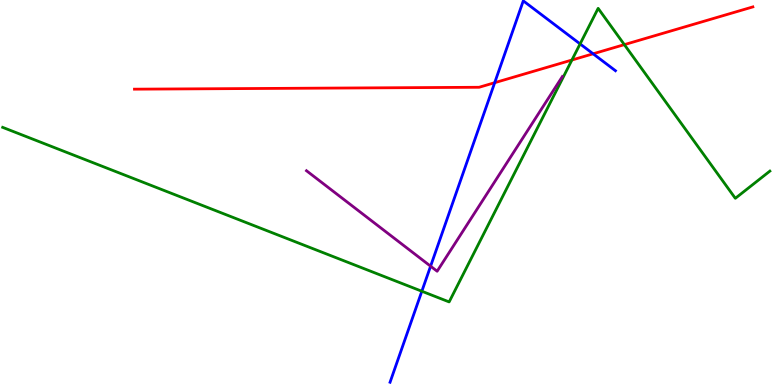[{'lines': ['blue', 'red'], 'intersections': [{'x': 6.38, 'y': 7.85}, {'x': 7.65, 'y': 8.6}]}, {'lines': ['green', 'red'], 'intersections': [{'x': 7.38, 'y': 8.44}, {'x': 8.06, 'y': 8.84}]}, {'lines': ['purple', 'red'], 'intersections': []}, {'lines': ['blue', 'green'], 'intersections': [{'x': 5.44, 'y': 2.44}, {'x': 7.49, 'y': 8.86}]}, {'lines': ['blue', 'purple'], 'intersections': [{'x': 5.56, 'y': 3.09}]}, {'lines': ['green', 'purple'], 'intersections': []}]